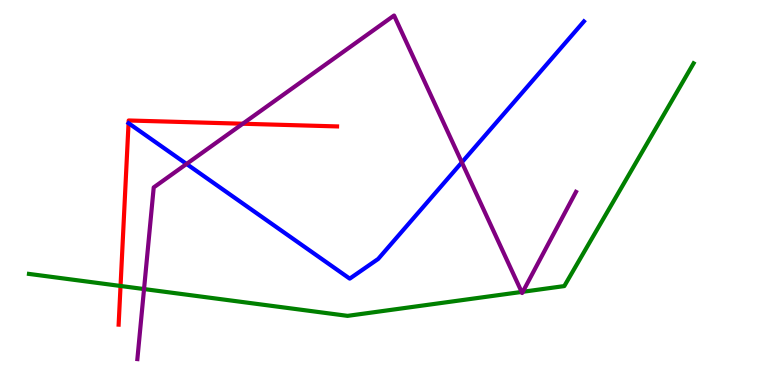[{'lines': ['blue', 'red'], 'intersections': [{'x': 1.66, 'y': 6.8}]}, {'lines': ['green', 'red'], 'intersections': [{'x': 1.56, 'y': 2.57}]}, {'lines': ['purple', 'red'], 'intersections': [{'x': 3.13, 'y': 6.79}]}, {'lines': ['blue', 'green'], 'intersections': []}, {'lines': ['blue', 'purple'], 'intersections': [{'x': 2.41, 'y': 5.74}, {'x': 5.96, 'y': 5.78}]}, {'lines': ['green', 'purple'], 'intersections': [{'x': 1.86, 'y': 2.49}, {'x': 6.73, 'y': 2.42}, {'x': 6.75, 'y': 2.42}]}]